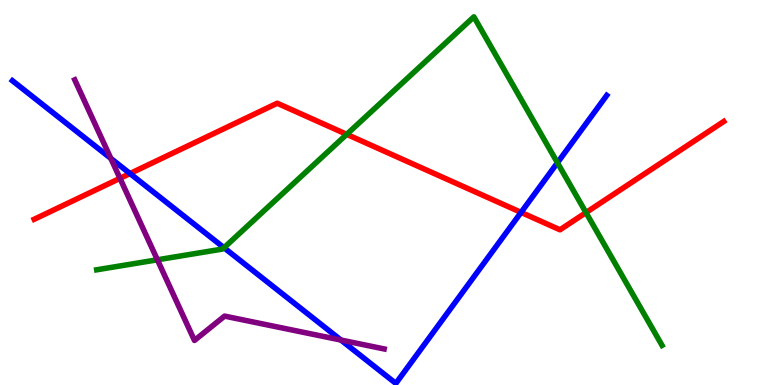[{'lines': ['blue', 'red'], 'intersections': [{'x': 1.68, 'y': 5.49}, {'x': 6.72, 'y': 4.48}]}, {'lines': ['green', 'red'], 'intersections': [{'x': 4.47, 'y': 6.51}, {'x': 7.56, 'y': 4.48}]}, {'lines': ['purple', 'red'], 'intersections': [{'x': 1.55, 'y': 5.37}]}, {'lines': ['blue', 'green'], 'intersections': [{'x': 2.89, 'y': 3.57}, {'x': 7.19, 'y': 5.77}]}, {'lines': ['blue', 'purple'], 'intersections': [{'x': 1.43, 'y': 5.89}, {'x': 4.4, 'y': 1.17}]}, {'lines': ['green', 'purple'], 'intersections': [{'x': 2.03, 'y': 3.25}]}]